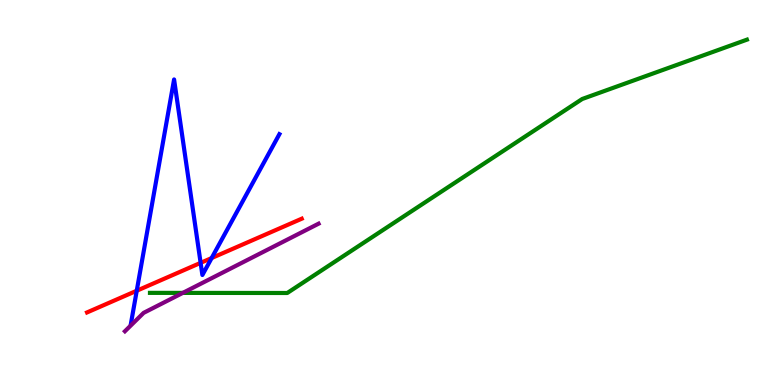[{'lines': ['blue', 'red'], 'intersections': [{'x': 1.76, 'y': 2.45}, {'x': 2.59, 'y': 3.17}, {'x': 2.73, 'y': 3.3}]}, {'lines': ['green', 'red'], 'intersections': []}, {'lines': ['purple', 'red'], 'intersections': []}, {'lines': ['blue', 'green'], 'intersections': []}, {'lines': ['blue', 'purple'], 'intersections': []}, {'lines': ['green', 'purple'], 'intersections': [{'x': 2.36, 'y': 2.39}]}]